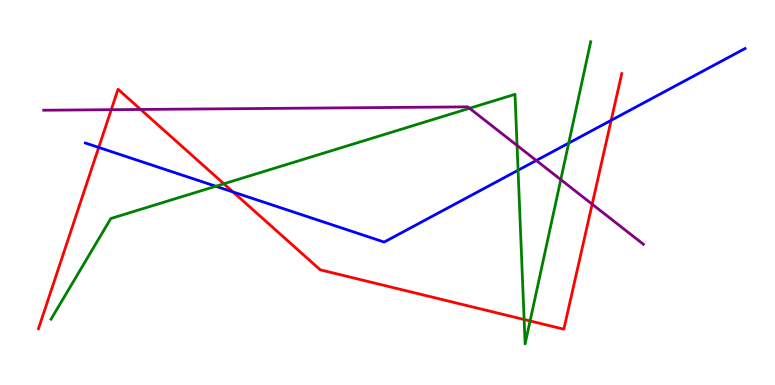[{'lines': ['blue', 'red'], 'intersections': [{'x': 1.27, 'y': 6.17}, {'x': 3.01, 'y': 5.01}, {'x': 7.89, 'y': 6.87}]}, {'lines': ['green', 'red'], 'intersections': [{'x': 2.89, 'y': 5.23}, {'x': 6.76, 'y': 1.7}, {'x': 6.84, 'y': 1.66}]}, {'lines': ['purple', 'red'], 'intersections': [{'x': 1.44, 'y': 7.15}, {'x': 1.81, 'y': 7.16}, {'x': 7.64, 'y': 4.7}]}, {'lines': ['blue', 'green'], 'intersections': [{'x': 2.78, 'y': 5.16}, {'x': 6.68, 'y': 5.58}, {'x': 7.34, 'y': 6.28}]}, {'lines': ['blue', 'purple'], 'intersections': [{'x': 6.92, 'y': 5.83}]}, {'lines': ['green', 'purple'], 'intersections': [{'x': 6.06, 'y': 7.19}, {'x': 6.67, 'y': 6.22}, {'x': 7.24, 'y': 5.33}]}]